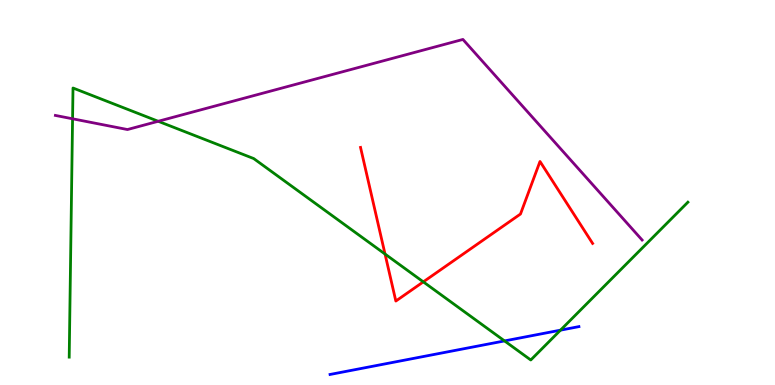[{'lines': ['blue', 'red'], 'intersections': []}, {'lines': ['green', 'red'], 'intersections': [{'x': 4.97, 'y': 3.4}, {'x': 5.46, 'y': 2.68}]}, {'lines': ['purple', 'red'], 'intersections': []}, {'lines': ['blue', 'green'], 'intersections': [{'x': 6.51, 'y': 1.14}, {'x': 7.23, 'y': 1.42}]}, {'lines': ['blue', 'purple'], 'intersections': []}, {'lines': ['green', 'purple'], 'intersections': [{'x': 0.936, 'y': 6.91}, {'x': 2.04, 'y': 6.85}]}]